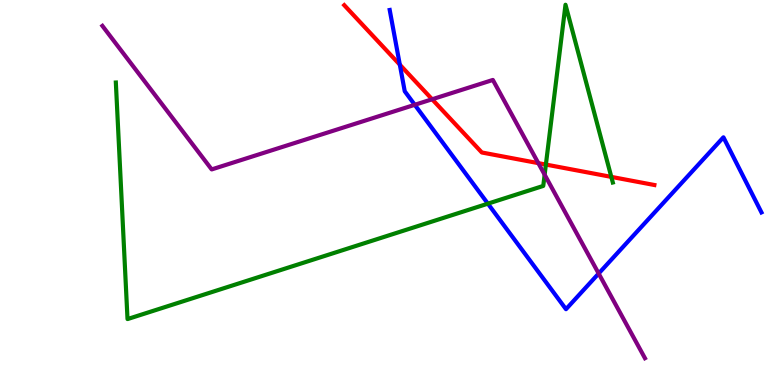[{'lines': ['blue', 'red'], 'intersections': [{'x': 5.16, 'y': 8.32}]}, {'lines': ['green', 'red'], 'intersections': [{'x': 7.04, 'y': 5.73}, {'x': 7.89, 'y': 5.41}]}, {'lines': ['purple', 'red'], 'intersections': [{'x': 5.58, 'y': 7.42}, {'x': 6.95, 'y': 5.76}]}, {'lines': ['blue', 'green'], 'intersections': [{'x': 6.3, 'y': 4.71}]}, {'lines': ['blue', 'purple'], 'intersections': [{'x': 5.35, 'y': 7.28}, {'x': 7.72, 'y': 2.9}]}, {'lines': ['green', 'purple'], 'intersections': [{'x': 7.03, 'y': 5.46}]}]